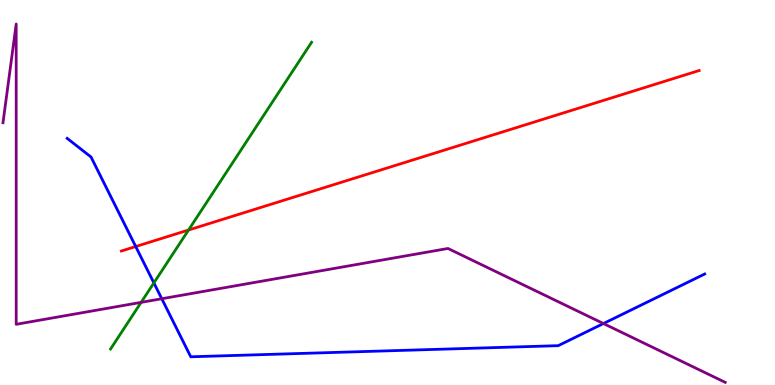[{'lines': ['blue', 'red'], 'intersections': [{'x': 1.75, 'y': 3.6}]}, {'lines': ['green', 'red'], 'intersections': [{'x': 2.43, 'y': 4.03}]}, {'lines': ['purple', 'red'], 'intersections': []}, {'lines': ['blue', 'green'], 'intersections': [{'x': 1.99, 'y': 2.65}]}, {'lines': ['blue', 'purple'], 'intersections': [{'x': 2.09, 'y': 2.24}, {'x': 7.79, 'y': 1.6}]}, {'lines': ['green', 'purple'], 'intersections': [{'x': 1.82, 'y': 2.15}]}]